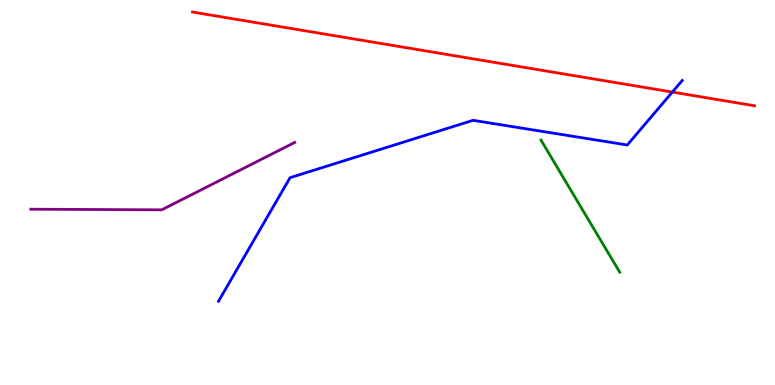[{'lines': ['blue', 'red'], 'intersections': [{'x': 8.68, 'y': 7.61}]}, {'lines': ['green', 'red'], 'intersections': []}, {'lines': ['purple', 'red'], 'intersections': []}, {'lines': ['blue', 'green'], 'intersections': []}, {'lines': ['blue', 'purple'], 'intersections': []}, {'lines': ['green', 'purple'], 'intersections': []}]